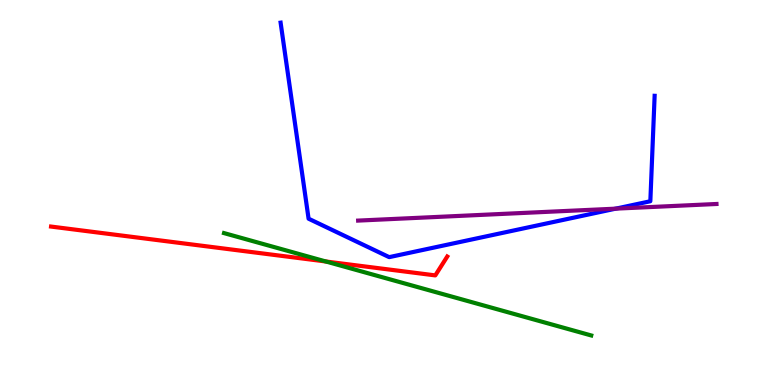[{'lines': ['blue', 'red'], 'intersections': []}, {'lines': ['green', 'red'], 'intersections': [{'x': 4.21, 'y': 3.21}]}, {'lines': ['purple', 'red'], 'intersections': []}, {'lines': ['blue', 'green'], 'intersections': []}, {'lines': ['blue', 'purple'], 'intersections': [{'x': 7.94, 'y': 4.58}]}, {'lines': ['green', 'purple'], 'intersections': []}]